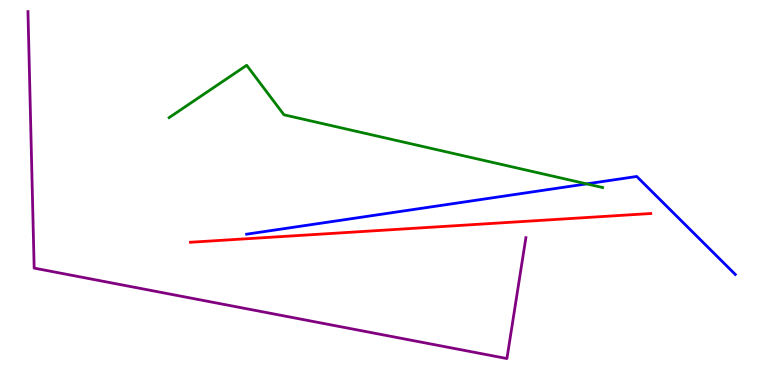[{'lines': ['blue', 'red'], 'intersections': []}, {'lines': ['green', 'red'], 'intersections': []}, {'lines': ['purple', 'red'], 'intersections': []}, {'lines': ['blue', 'green'], 'intersections': [{'x': 7.57, 'y': 5.22}]}, {'lines': ['blue', 'purple'], 'intersections': []}, {'lines': ['green', 'purple'], 'intersections': []}]